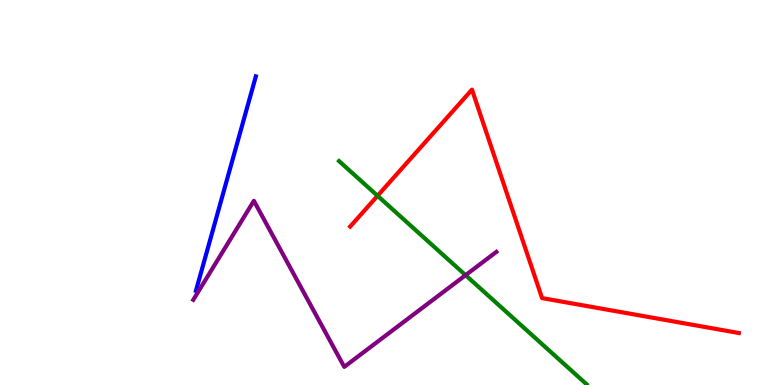[{'lines': ['blue', 'red'], 'intersections': []}, {'lines': ['green', 'red'], 'intersections': [{'x': 4.87, 'y': 4.91}]}, {'lines': ['purple', 'red'], 'intersections': []}, {'lines': ['blue', 'green'], 'intersections': []}, {'lines': ['blue', 'purple'], 'intersections': []}, {'lines': ['green', 'purple'], 'intersections': [{'x': 6.01, 'y': 2.85}]}]